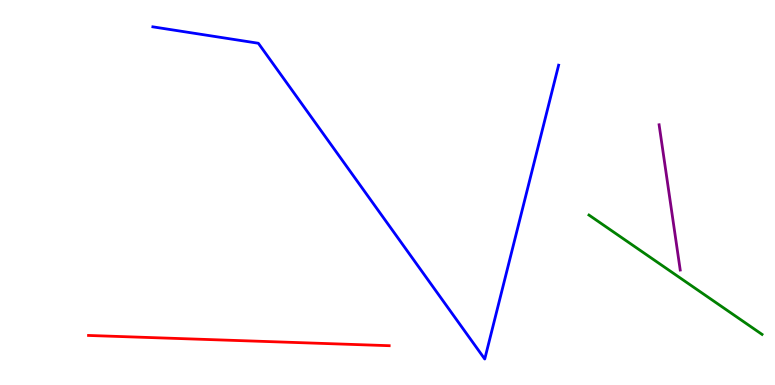[{'lines': ['blue', 'red'], 'intersections': []}, {'lines': ['green', 'red'], 'intersections': []}, {'lines': ['purple', 'red'], 'intersections': []}, {'lines': ['blue', 'green'], 'intersections': []}, {'lines': ['blue', 'purple'], 'intersections': []}, {'lines': ['green', 'purple'], 'intersections': []}]